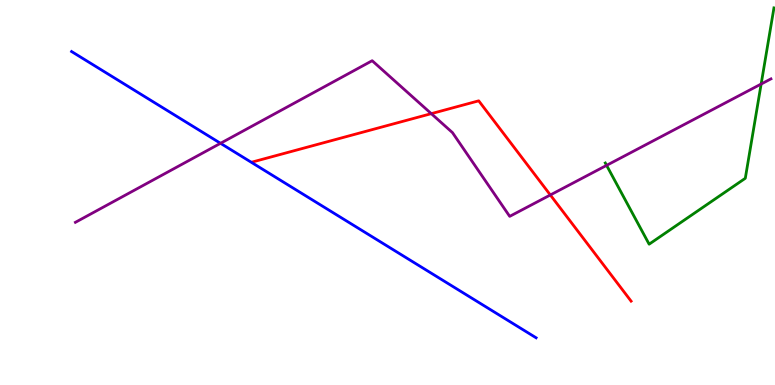[{'lines': ['blue', 'red'], 'intersections': []}, {'lines': ['green', 'red'], 'intersections': []}, {'lines': ['purple', 'red'], 'intersections': [{'x': 5.56, 'y': 7.05}, {'x': 7.1, 'y': 4.94}]}, {'lines': ['blue', 'green'], 'intersections': []}, {'lines': ['blue', 'purple'], 'intersections': [{'x': 2.85, 'y': 6.28}]}, {'lines': ['green', 'purple'], 'intersections': [{'x': 7.83, 'y': 5.7}, {'x': 9.82, 'y': 7.82}]}]